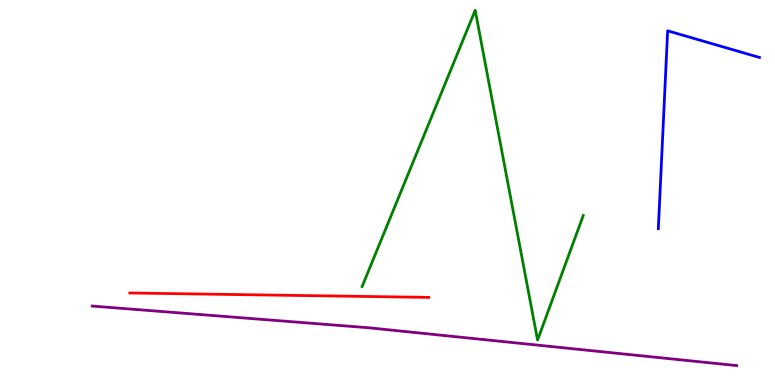[{'lines': ['blue', 'red'], 'intersections': []}, {'lines': ['green', 'red'], 'intersections': []}, {'lines': ['purple', 'red'], 'intersections': []}, {'lines': ['blue', 'green'], 'intersections': []}, {'lines': ['blue', 'purple'], 'intersections': []}, {'lines': ['green', 'purple'], 'intersections': []}]